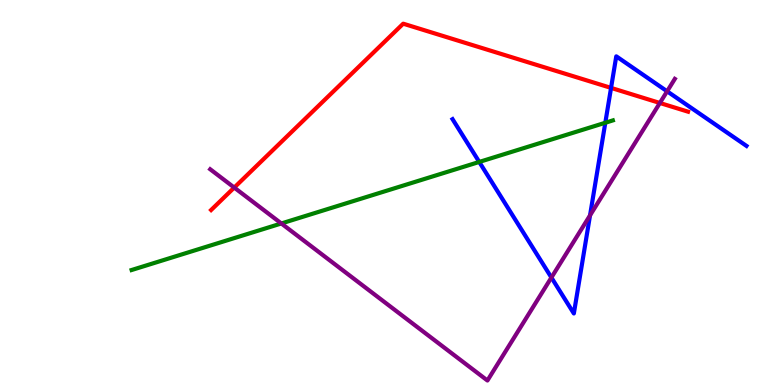[{'lines': ['blue', 'red'], 'intersections': [{'x': 7.88, 'y': 7.72}]}, {'lines': ['green', 'red'], 'intersections': []}, {'lines': ['purple', 'red'], 'intersections': [{'x': 3.02, 'y': 5.13}, {'x': 8.51, 'y': 7.33}]}, {'lines': ['blue', 'green'], 'intersections': [{'x': 6.18, 'y': 5.79}, {'x': 7.81, 'y': 6.81}]}, {'lines': ['blue', 'purple'], 'intersections': [{'x': 7.11, 'y': 2.79}, {'x': 7.61, 'y': 4.41}, {'x': 8.61, 'y': 7.63}]}, {'lines': ['green', 'purple'], 'intersections': [{'x': 3.63, 'y': 4.2}]}]